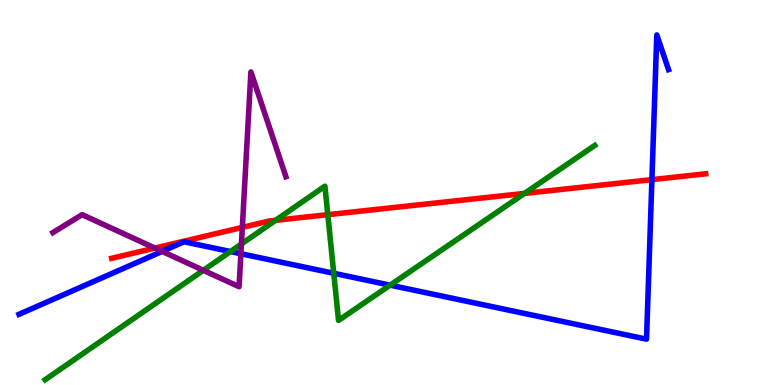[{'lines': ['blue', 'red'], 'intersections': [{'x': 8.41, 'y': 5.33}]}, {'lines': ['green', 'red'], 'intersections': [{'x': 3.56, 'y': 4.28}, {'x': 4.23, 'y': 4.42}, {'x': 6.77, 'y': 4.98}]}, {'lines': ['purple', 'red'], 'intersections': [{'x': 2.0, 'y': 3.56}, {'x': 3.13, 'y': 4.09}]}, {'lines': ['blue', 'green'], 'intersections': [{'x': 2.97, 'y': 3.47}, {'x': 4.31, 'y': 2.9}, {'x': 5.03, 'y': 2.59}]}, {'lines': ['blue', 'purple'], 'intersections': [{'x': 2.09, 'y': 3.47}, {'x': 3.11, 'y': 3.41}]}, {'lines': ['green', 'purple'], 'intersections': [{'x': 2.62, 'y': 2.98}, {'x': 3.12, 'y': 3.66}]}]